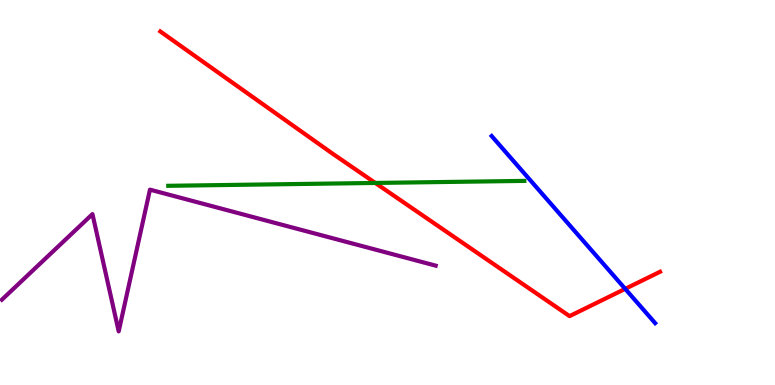[{'lines': ['blue', 'red'], 'intersections': [{'x': 8.07, 'y': 2.5}]}, {'lines': ['green', 'red'], 'intersections': [{'x': 4.84, 'y': 5.25}]}, {'lines': ['purple', 'red'], 'intersections': []}, {'lines': ['blue', 'green'], 'intersections': []}, {'lines': ['blue', 'purple'], 'intersections': []}, {'lines': ['green', 'purple'], 'intersections': []}]